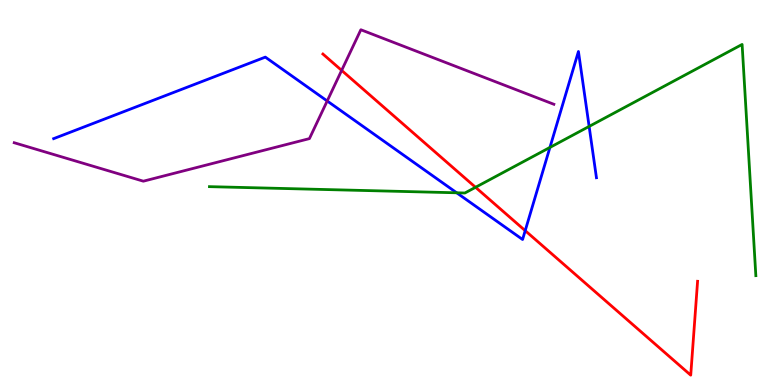[{'lines': ['blue', 'red'], 'intersections': [{'x': 6.78, 'y': 4.01}]}, {'lines': ['green', 'red'], 'intersections': [{'x': 6.14, 'y': 5.14}]}, {'lines': ['purple', 'red'], 'intersections': [{'x': 4.41, 'y': 8.17}]}, {'lines': ['blue', 'green'], 'intersections': [{'x': 5.89, 'y': 4.99}, {'x': 7.1, 'y': 6.17}, {'x': 7.6, 'y': 6.72}]}, {'lines': ['blue', 'purple'], 'intersections': [{'x': 4.22, 'y': 7.38}]}, {'lines': ['green', 'purple'], 'intersections': []}]